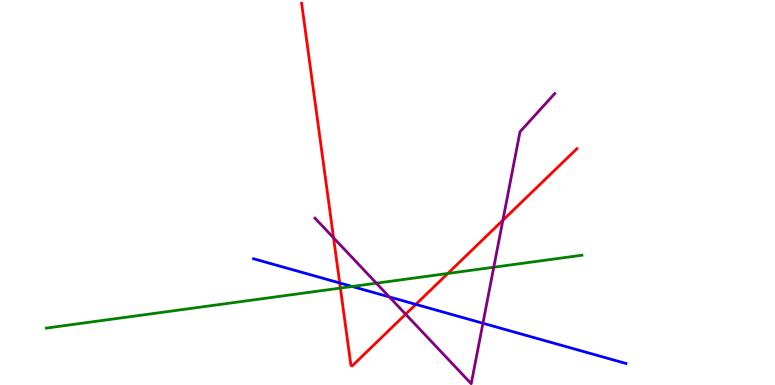[{'lines': ['blue', 'red'], 'intersections': [{'x': 4.38, 'y': 2.65}, {'x': 5.37, 'y': 2.09}]}, {'lines': ['green', 'red'], 'intersections': [{'x': 4.39, 'y': 2.52}, {'x': 5.78, 'y': 2.9}]}, {'lines': ['purple', 'red'], 'intersections': [{'x': 4.3, 'y': 3.82}, {'x': 5.23, 'y': 1.84}, {'x': 6.49, 'y': 4.28}]}, {'lines': ['blue', 'green'], 'intersections': [{'x': 4.54, 'y': 2.56}]}, {'lines': ['blue', 'purple'], 'intersections': [{'x': 5.02, 'y': 2.29}, {'x': 6.23, 'y': 1.6}]}, {'lines': ['green', 'purple'], 'intersections': [{'x': 4.86, 'y': 2.64}, {'x': 6.37, 'y': 3.06}]}]